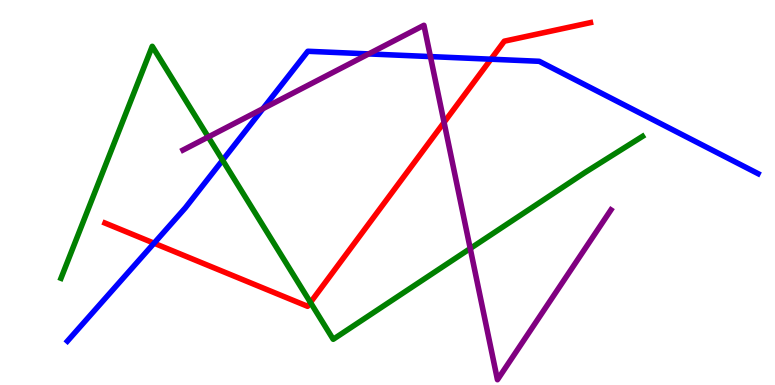[{'lines': ['blue', 'red'], 'intersections': [{'x': 1.99, 'y': 3.68}, {'x': 6.33, 'y': 8.46}]}, {'lines': ['green', 'red'], 'intersections': [{'x': 4.01, 'y': 2.14}]}, {'lines': ['purple', 'red'], 'intersections': [{'x': 5.73, 'y': 6.82}]}, {'lines': ['blue', 'green'], 'intersections': [{'x': 2.87, 'y': 5.84}]}, {'lines': ['blue', 'purple'], 'intersections': [{'x': 3.39, 'y': 7.18}, {'x': 4.76, 'y': 8.6}, {'x': 5.55, 'y': 8.53}]}, {'lines': ['green', 'purple'], 'intersections': [{'x': 2.69, 'y': 6.44}, {'x': 6.07, 'y': 3.55}]}]